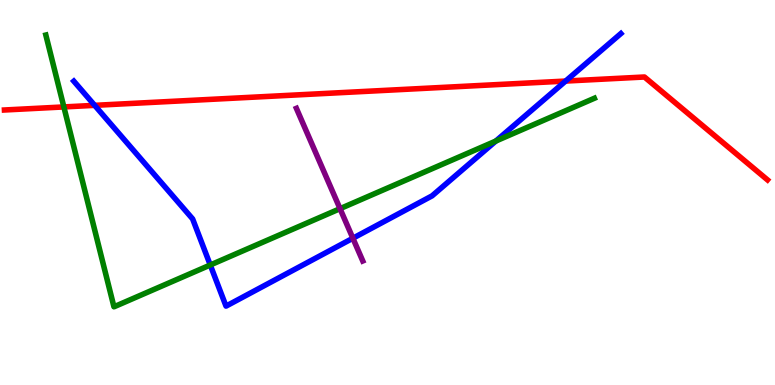[{'lines': ['blue', 'red'], 'intersections': [{'x': 1.22, 'y': 7.26}, {'x': 7.3, 'y': 7.89}]}, {'lines': ['green', 'red'], 'intersections': [{'x': 0.824, 'y': 7.22}]}, {'lines': ['purple', 'red'], 'intersections': []}, {'lines': ['blue', 'green'], 'intersections': [{'x': 2.71, 'y': 3.12}, {'x': 6.4, 'y': 6.34}]}, {'lines': ['blue', 'purple'], 'intersections': [{'x': 4.55, 'y': 3.81}]}, {'lines': ['green', 'purple'], 'intersections': [{'x': 4.39, 'y': 4.58}]}]